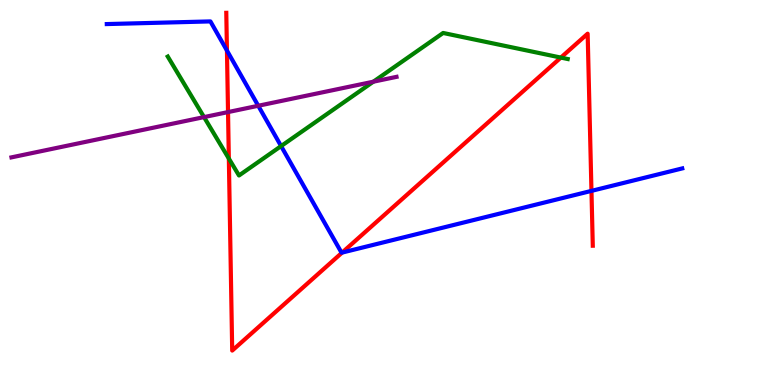[{'lines': ['blue', 'red'], 'intersections': [{'x': 2.93, 'y': 8.69}, {'x': 4.41, 'y': 3.44}, {'x': 7.63, 'y': 5.04}]}, {'lines': ['green', 'red'], 'intersections': [{'x': 2.95, 'y': 5.88}, {'x': 7.24, 'y': 8.5}]}, {'lines': ['purple', 'red'], 'intersections': [{'x': 2.94, 'y': 7.09}]}, {'lines': ['blue', 'green'], 'intersections': [{'x': 3.63, 'y': 6.21}]}, {'lines': ['blue', 'purple'], 'intersections': [{'x': 3.33, 'y': 7.25}]}, {'lines': ['green', 'purple'], 'intersections': [{'x': 2.63, 'y': 6.96}, {'x': 4.82, 'y': 7.88}]}]